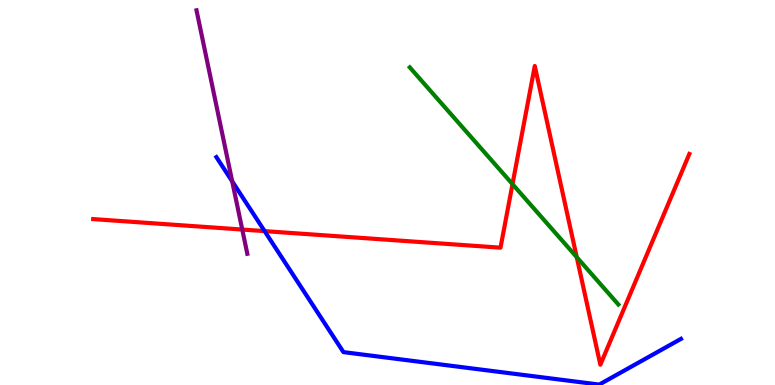[{'lines': ['blue', 'red'], 'intersections': [{'x': 3.41, 'y': 4.0}]}, {'lines': ['green', 'red'], 'intersections': [{'x': 6.61, 'y': 5.22}, {'x': 7.44, 'y': 3.32}]}, {'lines': ['purple', 'red'], 'intersections': [{'x': 3.13, 'y': 4.04}]}, {'lines': ['blue', 'green'], 'intersections': []}, {'lines': ['blue', 'purple'], 'intersections': [{'x': 3.0, 'y': 5.29}]}, {'lines': ['green', 'purple'], 'intersections': []}]